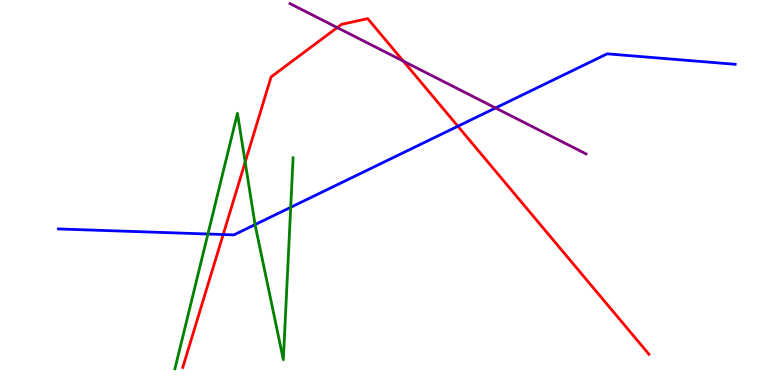[{'lines': ['blue', 'red'], 'intersections': [{'x': 2.88, 'y': 3.91}, {'x': 5.91, 'y': 6.72}]}, {'lines': ['green', 'red'], 'intersections': [{'x': 3.16, 'y': 5.79}]}, {'lines': ['purple', 'red'], 'intersections': [{'x': 4.35, 'y': 9.28}, {'x': 5.2, 'y': 8.41}]}, {'lines': ['blue', 'green'], 'intersections': [{'x': 2.68, 'y': 3.92}, {'x': 3.29, 'y': 4.17}, {'x': 3.75, 'y': 4.62}]}, {'lines': ['blue', 'purple'], 'intersections': [{'x': 6.39, 'y': 7.2}]}, {'lines': ['green', 'purple'], 'intersections': []}]